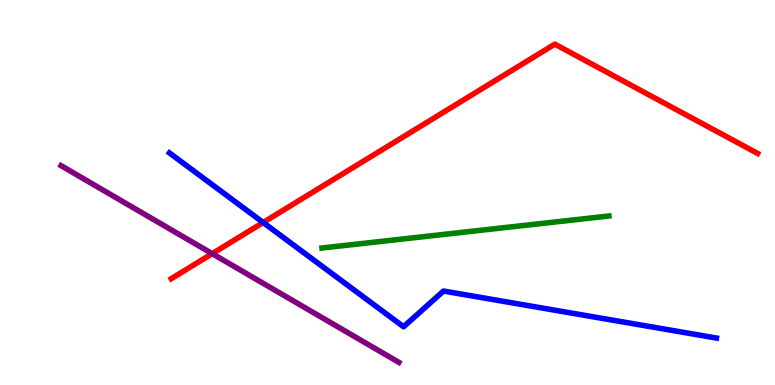[{'lines': ['blue', 'red'], 'intersections': [{'x': 3.4, 'y': 4.22}]}, {'lines': ['green', 'red'], 'intersections': []}, {'lines': ['purple', 'red'], 'intersections': [{'x': 2.74, 'y': 3.41}]}, {'lines': ['blue', 'green'], 'intersections': []}, {'lines': ['blue', 'purple'], 'intersections': []}, {'lines': ['green', 'purple'], 'intersections': []}]